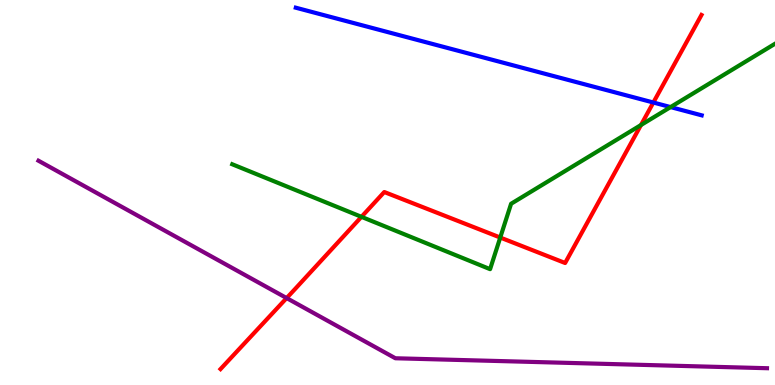[{'lines': ['blue', 'red'], 'intersections': [{'x': 8.43, 'y': 7.34}]}, {'lines': ['green', 'red'], 'intersections': [{'x': 4.66, 'y': 4.37}, {'x': 6.45, 'y': 3.83}, {'x': 8.27, 'y': 6.75}]}, {'lines': ['purple', 'red'], 'intersections': [{'x': 3.7, 'y': 2.26}]}, {'lines': ['blue', 'green'], 'intersections': [{'x': 8.65, 'y': 7.22}]}, {'lines': ['blue', 'purple'], 'intersections': []}, {'lines': ['green', 'purple'], 'intersections': []}]